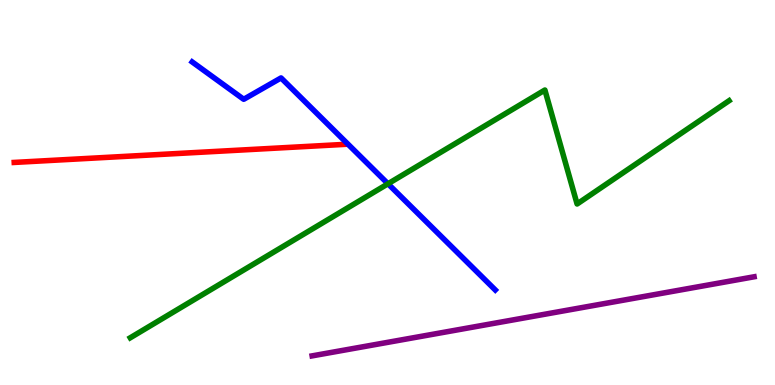[{'lines': ['blue', 'red'], 'intersections': []}, {'lines': ['green', 'red'], 'intersections': []}, {'lines': ['purple', 'red'], 'intersections': []}, {'lines': ['blue', 'green'], 'intersections': [{'x': 5.01, 'y': 5.23}]}, {'lines': ['blue', 'purple'], 'intersections': []}, {'lines': ['green', 'purple'], 'intersections': []}]